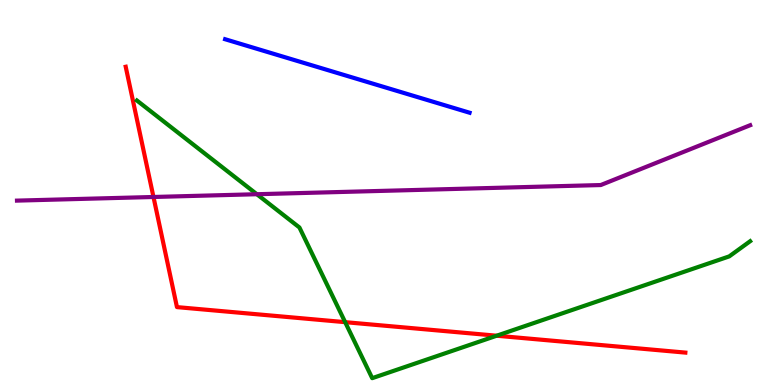[{'lines': ['blue', 'red'], 'intersections': []}, {'lines': ['green', 'red'], 'intersections': [{'x': 4.45, 'y': 1.63}, {'x': 6.41, 'y': 1.28}]}, {'lines': ['purple', 'red'], 'intersections': [{'x': 1.98, 'y': 4.88}]}, {'lines': ['blue', 'green'], 'intersections': []}, {'lines': ['blue', 'purple'], 'intersections': []}, {'lines': ['green', 'purple'], 'intersections': [{'x': 3.31, 'y': 4.96}]}]